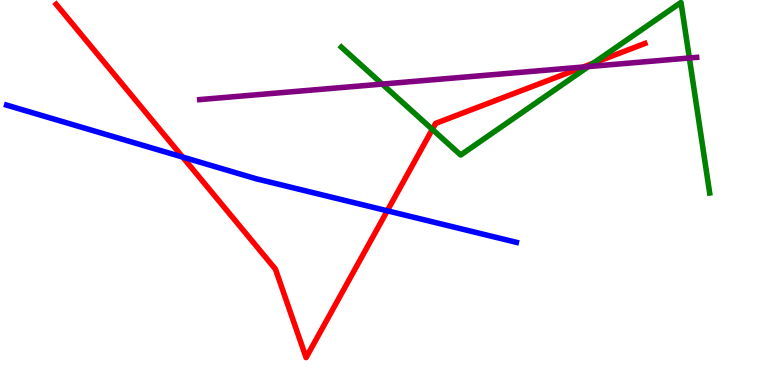[{'lines': ['blue', 'red'], 'intersections': [{'x': 2.36, 'y': 5.92}, {'x': 5.0, 'y': 4.52}]}, {'lines': ['green', 'red'], 'intersections': [{'x': 5.58, 'y': 6.64}, {'x': 7.66, 'y': 8.36}]}, {'lines': ['purple', 'red'], 'intersections': [{'x': 7.53, 'y': 8.26}]}, {'lines': ['blue', 'green'], 'intersections': []}, {'lines': ['blue', 'purple'], 'intersections': []}, {'lines': ['green', 'purple'], 'intersections': [{'x': 4.93, 'y': 7.82}, {'x': 7.59, 'y': 8.27}, {'x': 8.89, 'y': 8.49}]}]